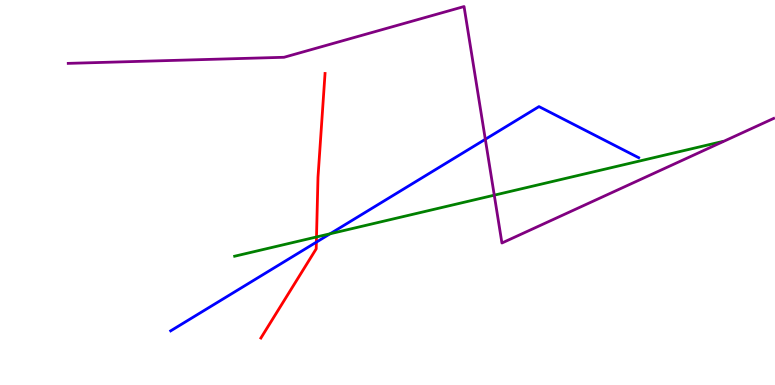[{'lines': ['blue', 'red'], 'intersections': [{'x': 4.08, 'y': 3.71}]}, {'lines': ['green', 'red'], 'intersections': [{'x': 4.08, 'y': 3.84}]}, {'lines': ['purple', 'red'], 'intersections': []}, {'lines': ['blue', 'green'], 'intersections': [{'x': 4.26, 'y': 3.93}]}, {'lines': ['blue', 'purple'], 'intersections': [{'x': 6.26, 'y': 6.38}]}, {'lines': ['green', 'purple'], 'intersections': [{'x': 6.38, 'y': 4.93}]}]